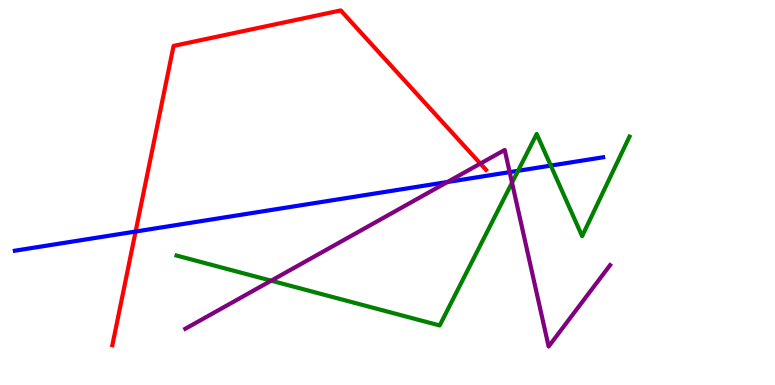[{'lines': ['blue', 'red'], 'intersections': [{'x': 1.75, 'y': 3.99}]}, {'lines': ['green', 'red'], 'intersections': []}, {'lines': ['purple', 'red'], 'intersections': [{'x': 6.2, 'y': 5.75}]}, {'lines': ['blue', 'green'], 'intersections': [{'x': 6.68, 'y': 5.56}, {'x': 7.11, 'y': 5.7}]}, {'lines': ['blue', 'purple'], 'intersections': [{'x': 5.77, 'y': 5.27}, {'x': 6.58, 'y': 5.53}]}, {'lines': ['green', 'purple'], 'intersections': [{'x': 3.5, 'y': 2.71}, {'x': 6.61, 'y': 5.26}]}]